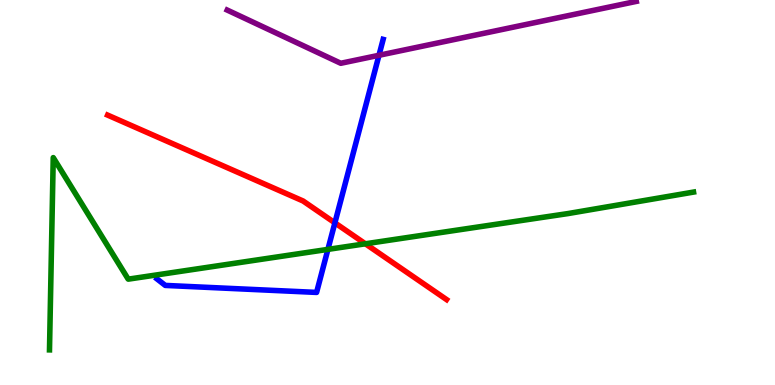[{'lines': ['blue', 'red'], 'intersections': [{'x': 4.32, 'y': 4.21}]}, {'lines': ['green', 'red'], 'intersections': [{'x': 4.71, 'y': 3.67}]}, {'lines': ['purple', 'red'], 'intersections': []}, {'lines': ['blue', 'green'], 'intersections': [{'x': 4.23, 'y': 3.52}]}, {'lines': ['blue', 'purple'], 'intersections': [{'x': 4.89, 'y': 8.56}]}, {'lines': ['green', 'purple'], 'intersections': []}]